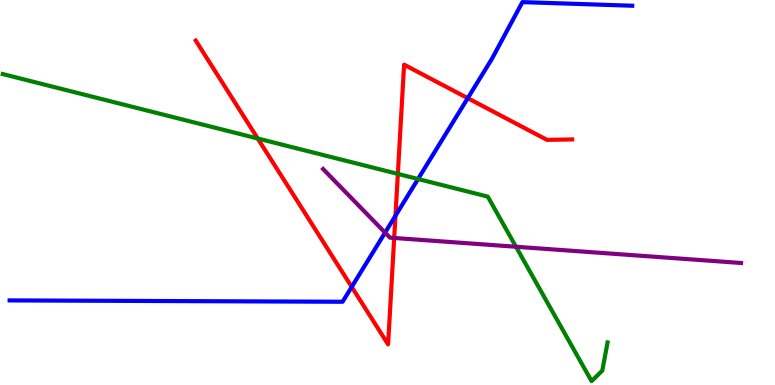[{'lines': ['blue', 'red'], 'intersections': [{'x': 4.54, 'y': 2.55}, {'x': 5.1, 'y': 4.4}, {'x': 6.04, 'y': 7.45}]}, {'lines': ['green', 'red'], 'intersections': [{'x': 3.33, 'y': 6.4}, {'x': 5.13, 'y': 5.48}]}, {'lines': ['purple', 'red'], 'intersections': [{'x': 5.09, 'y': 3.82}]}, {'lines': ['blue', 'green'], 'intersections': [{'x': 5.39, 'y': 5.35}]}, {'lines': ['blue', 'purple'], 'intersections': [{'x': 4.97, 'y': 3.96}]}, {'lines': ['green', 'purple'], 'intersections': [{'x': 6.66, 'y': 3.59}]}]